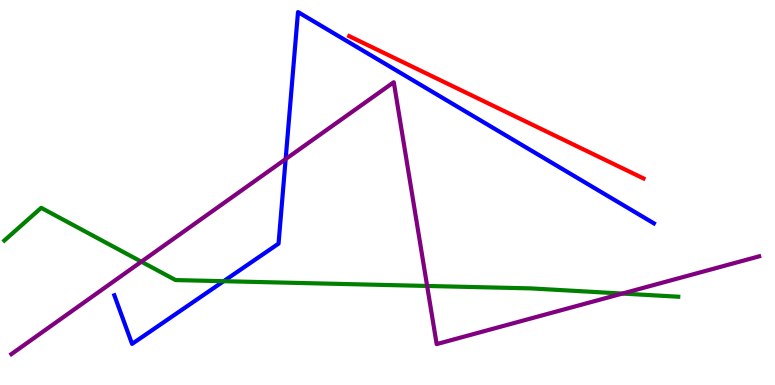[{'lines': ['blue', 'red'], 'intersections': []}, {'lines': ['green', 'red'], 'intersections': []}, {'lines': ['purple', 'red'], 'intersections': []}, {'lines': ['blue', 'green'], 'intersections': [{'x': 2.89, 'y': 2.7}]}, {'lines': ['blue', 'purple'], 'intersections': [{'x': 3.69, 'y': 5.87}]}, {'lines': ['green', 'purple'], 'intersections': [{'x': 1.82, 'y': 3.2}, {'x': 5.51, 'y': 2.57}, {'x': 8.03, 'y': 2.38}]}]